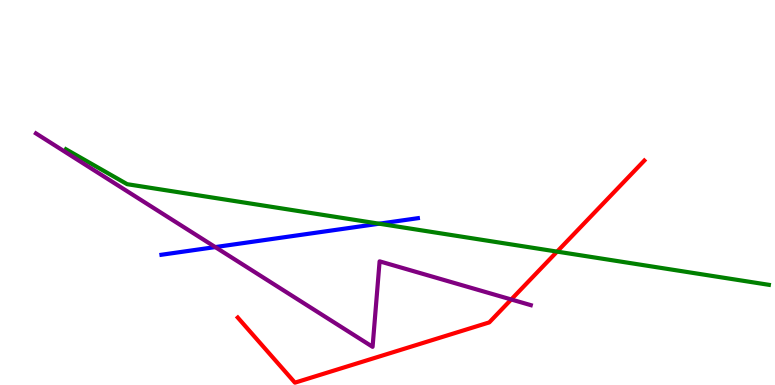[{'lines': ['blue', 'red'], 'intersections': []}, {'lines': ['green', 'red'], 'intersections': [{'x': 7.19, 'y': 3.46}]}, {'lines': ['purple', 'red'], 'intersections': [{'x': 6.6, 'y': 2.22}]}, {'lines': ['blue', 'green'], 'intersections': [{'x': 4.89, 'y': 4.19}]}, {'lines': ['blue', 'purple'], 'intersections': [{'x': 2.78, 'y': 3.58}]}, {'lines': ['green', 'purple'], 'intersections': []}]